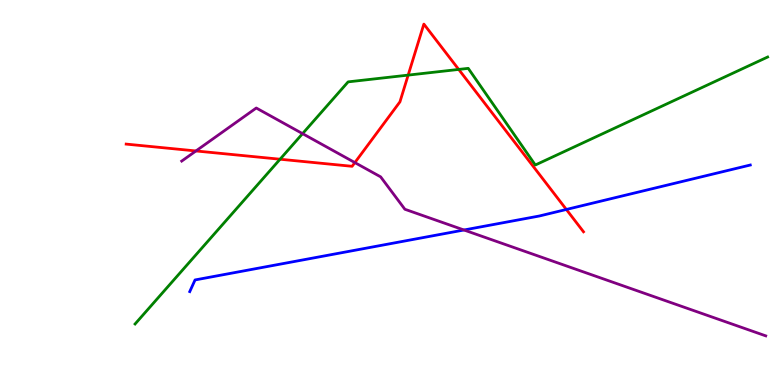[{'lines': ['blue', 'red'], 'intersections': [{'x': 7.31, 'y': 4.56}]}, {'lines': ['green', 'red'], 'intersections': [{'x': 3.61, 'y': 5.86}, {'x': 5.27, 'y': 8.05}, {'x': 5.92, 'y': 8.2}]}, {'lines': ['purple', 'red'], 'intersections': [{'x': 2.53, 'y': 6.08}, {'x': 4.58, 'y': 5.78}]}, {'lines': ['blue', 'green'], 'intersections': []}, {'lines': ['blue', 'purple'], 'intersections': [{'x': 5.99, 'y': 4.03}]}, {'lines': ['green', 'purple'], 'intersections': [{'x': 3.9, 'y': 6.53}]}]